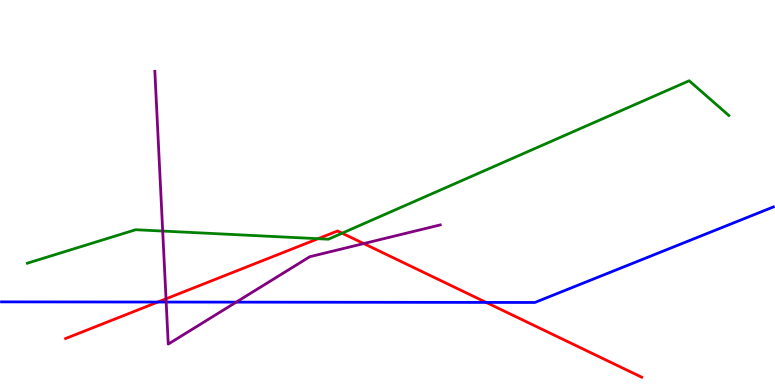[{'lines': ['blue', 'red'], 'intersections': [{'x': 2.04, 'y': 2.15}, {'x': 6.27, 'y': 2.15}]}, {'lines': ['green', 'red'], 'intersections': [{'x': 4.1, 'y': 3.8}, {'x': 4.41, 'y': 3.94}]}, {'lines': ['purple', 'red'], 'intersections': [{'x': 2.14, 'y': 2.24}, {'x': 4.69, 'y': 3.67}]}, {'lines': ['blue', 'green'], 'intersections': []}, {'lines': ['blue', 'purple'], 'intersections': [{'x': 2.14, 'y': 2.15}, {'x': 3.05, 'y': 2.15}]}, {'lines': ['green', 'purple'], 'intersections': [{'x': 2.1, 'y': 4.0}]}]